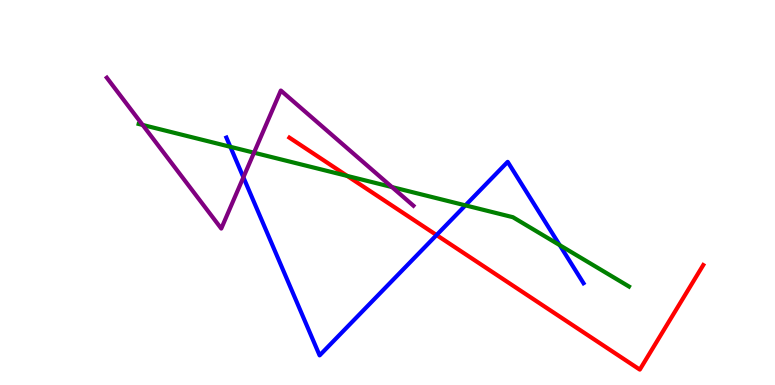[{'lines': ['blue', 'red'], 'intersections': [{'x': 5.63, 'y': 3.89}]}, {'lines': ['green', 'red'], 'intersections': [{'x': 4.48, 'y': 5.43}]}, {'lines': ['purple', 'red'], 'intersections': []}, {'lines': ['blue', 'green'], 'intersections': [{'x': 2.97, 'y': 6.19}, {'x': 6.01, 'y': 4.67}, {'x': 7.22, 'y': 3.63}]}, {'lines': ['blue', 'purple'], 'intersections': [{'x': 3.14, 'y': 5.39}]}, {'lines': ['green', 'purple'], 'intersections': [{'x': 1.84, 'y': 6.75}, {'x': 3.28, 'y': 6.03}, {'x': 5.06, 'y': 5.14}]}]